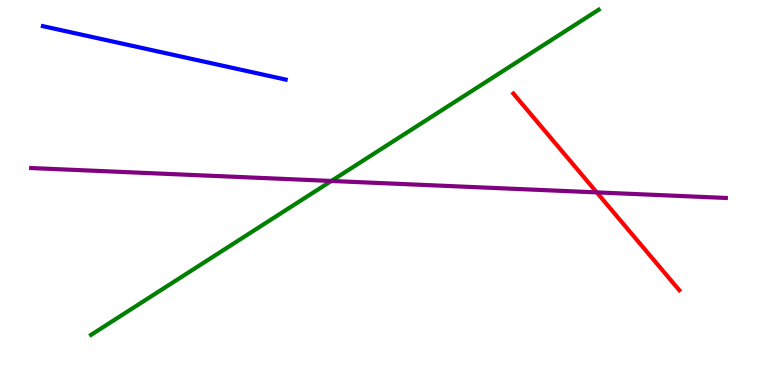[{'lines': ['blue', 'red'], 'intersections': []}, {'lines': ['green', 'red'], 'intersections': []}, {'lines': ['purple', 'red'], 'intersections': [{'x': 7.7, 'y': 5.0}]}, {'lines': ['blue', 'green'], 'intersections': []}, {'lines': ['blue', 'purple'], 'intersections': []}, {'lines': ['green', 'purple'], 'intersections': [{'x': 4.28, 'y': 5.3}]}]